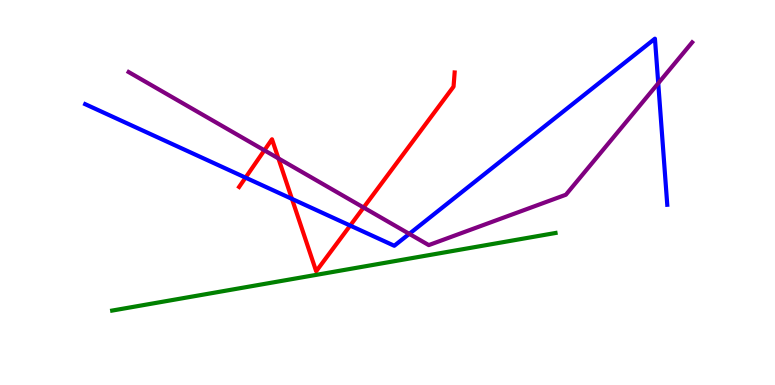[{'lines': ['blue', 'red'], 'intersections': [{'x': 3.17, 'y': 5.39}, {'x': 3.77, 'y': 4.83}, {'x': 4.52, 'y': 4.14}]}, {'lines': ['green', 'red'], 'intersections': []}, {'lines': ['purple', 'red'], 'intersections': [{'x': 3.41, 'y': 6.1}, {'x': 3.59, 'y': 5.89}, {'x': 4.69, 'y': 4.61}]}, {'lines': ['blue', 'green'], 'intersections': []}, {'lines': ['blue', 'purple'], 'intersections': [{'x': 5.28, 'y': 3.93}, {'x': 8.49, 'y': 7.84}]}, {'lines': ['green', 'purple'], 'intersections': []}]